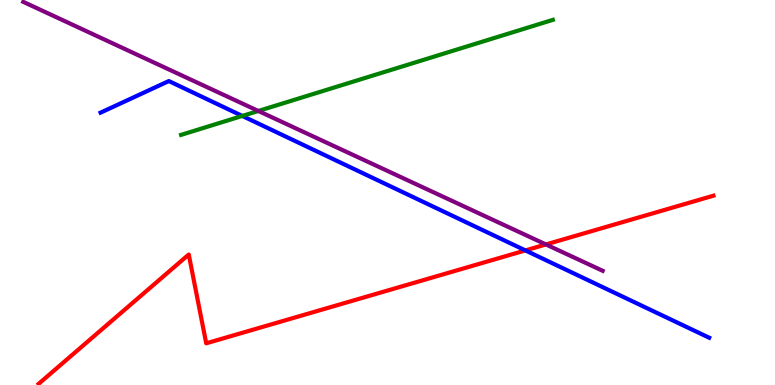[{'lines': ['blue', 'red'], 'intersections': [{'x': 6.78, 'y': 3.5}]}, {'lines': ['green', 'red'], 'intersections': []}, {'lines': ['purple', 'red'], 'intersections': [{'x': 7.04, 'y': 3.65}]}, {'lines': ['blue', 'green'], 'intersections': [{'x': 3.13, 'y': 6.99}]}, {'lines': ['blue', 'purple'], 'intersections': []}, {'lines': ['green', 'purple'], 'intersections': [{'x': 3.33, 'y': 7.12}]}]